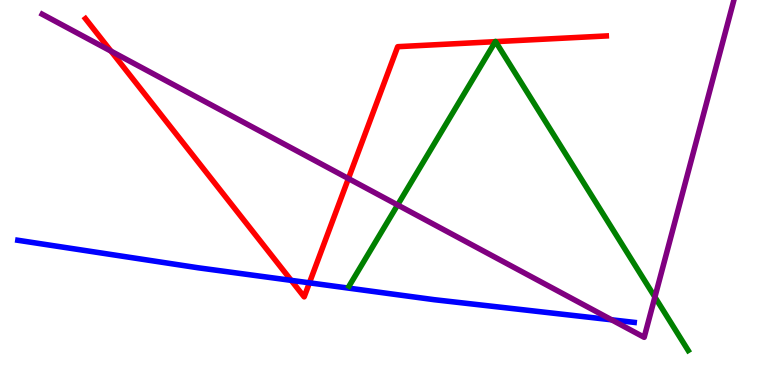[{'lines': ['blue', 'red'], 'intersections': [{'x': 3.76, 'y': 2.72}, {'x': 3.99, 'y': 2.65}]}, {'lines': ['green', 'red'], 'intersections': [{'x': 6.39, 'y': 8.92}, {'x': 6.4, 'y': 8.92}]}, {'lines': ['purple', 'red'], 'intersections': [{'x': 1.43, 'y': 8.67}, {'x': 4.5, 'y': 5.36}]}, {'lines': ['blue', 'green'], 'intersections': []}, {'lines': ['blue', 'purple'], 'intersections': [{'x': 7.89, 'y': 1.69}]}, {'lines': ['green', 'purple'], 'intersections': [{'x': 5.13, 'y': 4.68}, {'x': 8.45, 'y': 2.28}]}]